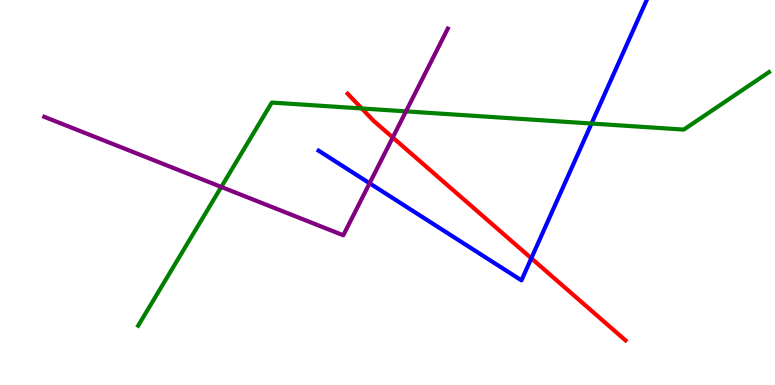[{'lines': ['blue', 'red'], 'intersections': [{'x': 6.86, 'y': 3.29}]}, {'lines': ['green', 'red'], 'intersections': [{'x': 4.67, 'y': 7.18}]}, {'lines': ['purple', 'red'], 'intersections': [{'x': 5.07, 'y': 6.43}]}, {'lines': ['blue', 'green'], 'intersections': [{'x': 7.63, 'y': 6.79}]}, {'lines': ['blue', 'purple'], 'intersections': [{'x': 4.77, 'y': 5.24}]}, {'lines': ['green', 'purple'], 'intersections': [{'x': 2.86, 'y': 5.14}, {'x': 5.24, 'y': 7.11}]}]